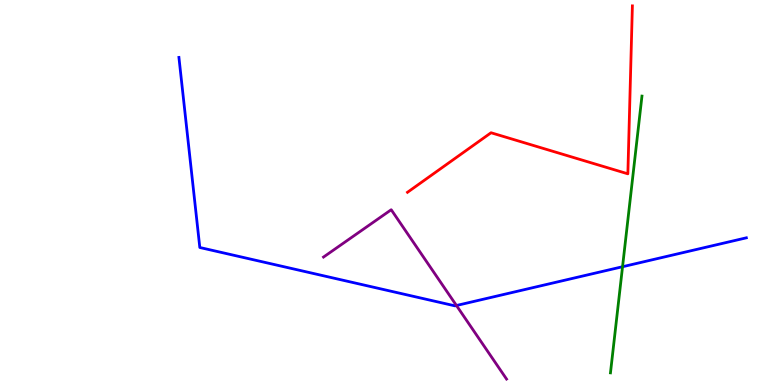[{'lines': ['blue', 'red'], 'intersections': []}, {'lines': ['green', 'red'], 'intersections': []}, {'lines': ['purple', 'red'], 'intersections': []}, {'lines': ['blue', 'green'], 'intersections': [{'x': 8.03, 'y': 3.07}]}, {'lines': ['blue', 'purple'], 'intersections': [{'x': 5.89, 'y': 2.06}]}, {'lines': ['green', 'purple'], 'intersections': []}]